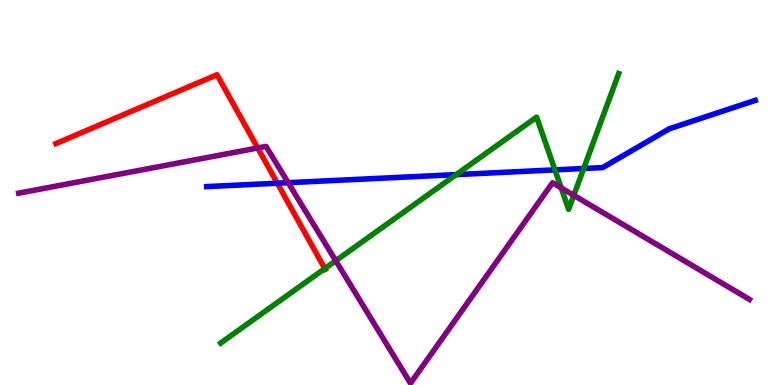[{'lines': ['blue', 'red'], 'intersections': [{'x': 3.58, 'y': 5.24}]}, {'lines': ['green', 'red'], 'intersections': [{'x': 4.19, 'y': 3.02}]}, {'lines': ['purple', 'red'], 'intersections': [{'x': 3.33, 'y': 6.16}]}, {'lines': ['blue', 'green'], 'intersections': [{'x': 5.89, 'y': 5.46}, {'x': 7.16, 'y': 5.59}, {'x': 7.53, 'y': 5.62}]}, {'lines': ['blue', 'purple'], 'intersections': [{'x': 3.72, 'y': 5.25}]}, {'lines': ['green', 'purple'], 'intersections': [{'x': 4.33, 'y': 3.23}, {'x': 7.24, 'y': 5.12}, {'x': 7.4, 'y': 4.93}]}]